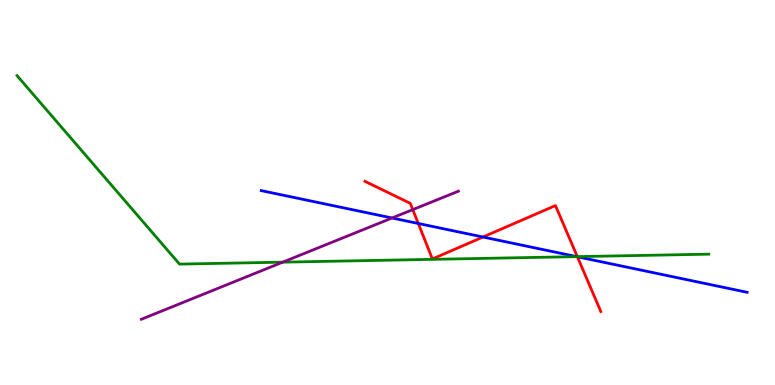[{'lines': ['blue', 'red'], 'intersections': [{'x': 5.4, 'y': 4.2}, {'x': 6.23, 'y': 3.84}, {'x': 7.45, 'y': 3.33}]}, {'lines': ['green', 'red'], 'intersections': [{'x': 7.45, 'y': 3.33}]}, {'lines': ['purple', 'red'], 'intersections': [{'x': 5.33, 'y': 4.56}]}, {'lines': ['blue', 'green'], 'intersections': [{'x': 7.44, 'y': 3.33}]}, {'lines': ['blue', 'purple'], 'intersections': [{'x': 5.06, 'y': 4.34}]}, {'lines': ['green', 'purple'], 'intersections': [{'x': 3.65, 'y': 3.19}]}]